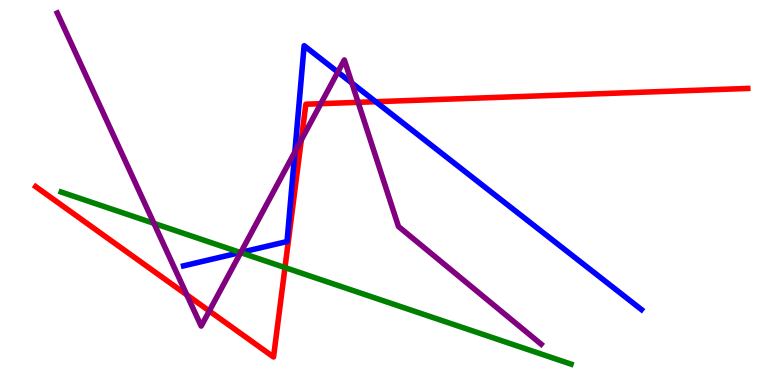[{'lines': ['blue', 'red'], 'intersections': [{'x': 4.85, 'y': 7.36}]}, {'lines': ['green', 'red'], 'intersections': [{'x': 3.68, 'y': 3.05}]}, {'lines': ['purple', 'red'], 'intersections': [{'x': 2.41, 'y': 2.34}, {'x': 2.7, 'y': 1.92}, {'x': 3.89, 'y': 6.37}, {'x': 4.14, 'y': 7.31}, {'x': 4.62, 'y': 7.34}]}, {'lines': ['blue', 'green'], 'intersections': [{'x': 3.1, 'y': 3.44}]}, {'lines': ['blue', 'purple'], 'intersections': [{'x': 3.11, 'y': 3.44}, {'x': 3.8, 'y': 6.05}, {'x': 4.36, 'y': 8.13}, {'x': 4.54, 'y': 7.84}]}, {'lines': ['green', 'purple'], 'intersections': [{'x': 1.99, 'y': 4.2}, {'x': 3.11, 'y': 3.44}]}]